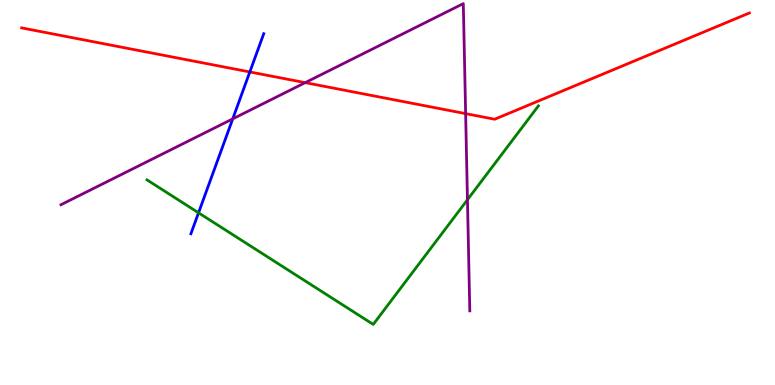[{'lines': ['blue', 'red'], 'intersections': [{'x': 3.22, 'y': 8.13}]}, {'lines': ['green', 'red'], 'intersections': []}, {'lines': ['purple', 'red'], 'intersections': [{'x': 3.94, 'y': 7.85}, {'x': 6.01, 'y': 7.05}]}, {'lines': ['blue', 'green'], 'intersections': [{'x': 2.56, 'y': 4.47}]}, {'lines': ['blue', 'purple'], 'intersections': [{'x': 3.0, 'y': 6.91}]}, {'lines': ['green', 'purple'], 'intersections': [{'x': 6.03, 'y': 4.81}]}]